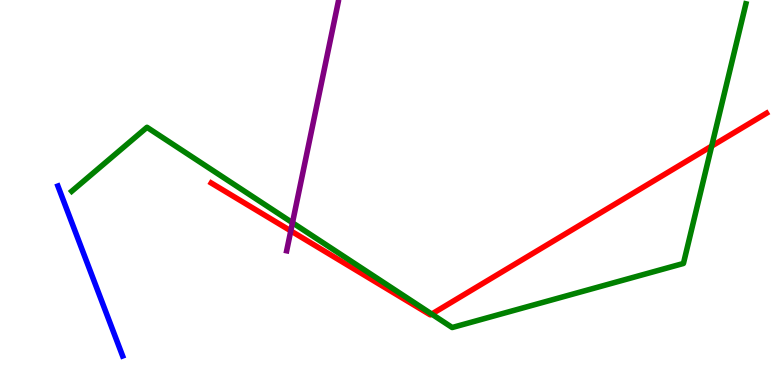[{'lines': ['blue', 'red'], 'intersections': []}, {'lines': ['green', 'red'], 'intersections': [{'x': 5.57, 'y': 1.84}, {'x': 9.18, 'y': 6.2}]}, {'lines': ['purple', 'red'], 'intersections': [{'x': 3.75, 'y': 4.0}]}, {'lines': ['blue', 'green'], 'intersections': []}, {'lines': ['blue', 'purple'], 'intersections': []}, {'lines': ['green', 'purple'], 'intersections': [{'x': 3.77, 'y': 4.21}]}]